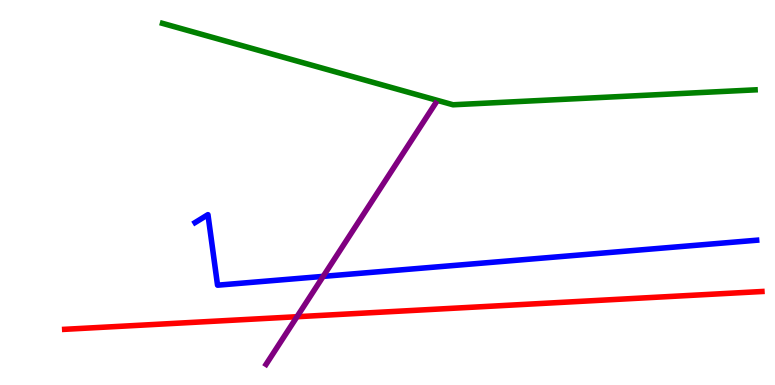[{'lines': ['blue', 'red'], 'intersections': []}, {'lines': ['green', 'red'], 'intersections': []}, {'lines': ['purple', 'red'], 'intersections': [{'x': 3.83, 'y': 1.77}]}, {'lines': ['blue', 'green'], 'intersections': []}, {'lines': ['blue', 'purple'], 'intersections': [{'x': 4.17, 'y': 2.82}]}, {'lines': ['green', 'purple'], 'intersections': []}]